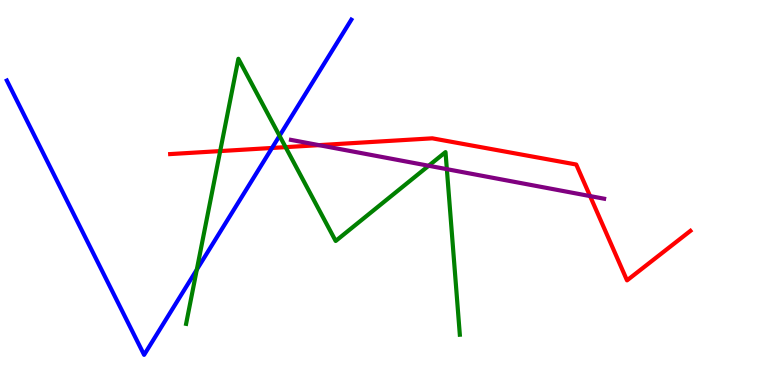[{'lines': ['blue', 'red'], 'intersections': [{'x': 3.51, 'y': 6.16}]}, {'lines': ['green', 'red'], 'intersections': [{'x': 2.84, 'y': 6.08}, {'x': 3.68, 'y': 6.18}]}, {'lines': ['purple', 'red'], 'intersections': [{'x': 4.12, 'y': 6.23}, {'x': 7.61, 'y': 4.91}]}, {'lines': ['blue', 'green'], 'intersections': [{'x': 2.54, 'y': 3.0}, {'x': 3.61, 'y': 6.47}]}, {'lines': ['blue', 'purple'], 'intersections': []}, {'lines': ['green', 'purple'], 'intersections': [{'x': 5.53, 'y': 5.69}, {'x': 5.77, 'y': 5.61}]}]